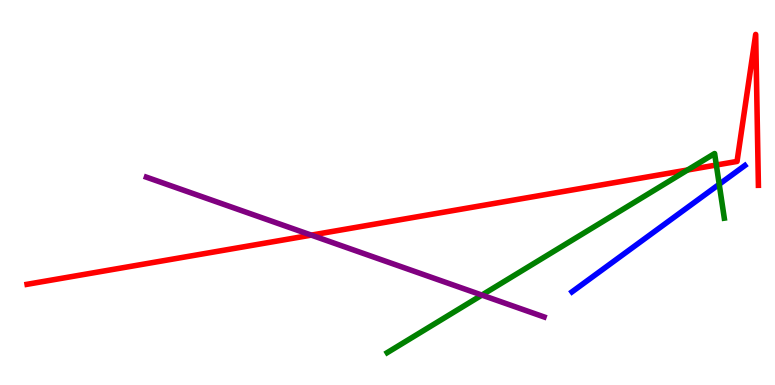[{'lines': ['blue', 'red'], 'intersections': []}, {'lines': ['green', 'red'], 'intersections': [{'x': 8.87, 'y': 5.58}, {'x': 9.24, 'y': 5.71}]}, {'lines': ['purple', 'red'], 'intersections': [{'x': 4.02, 'y': 3.89}]}, {'lines': ['blue', 'green'], 'intersections': [{'x': 9.28, 'y': 5.21}]}, {'lines': ['blue', 'purple'], 'intersections': []}, {'lines': ['green', 'purple'], 'intersections': [{'x': 6.22, 'y': 2.34}]}]